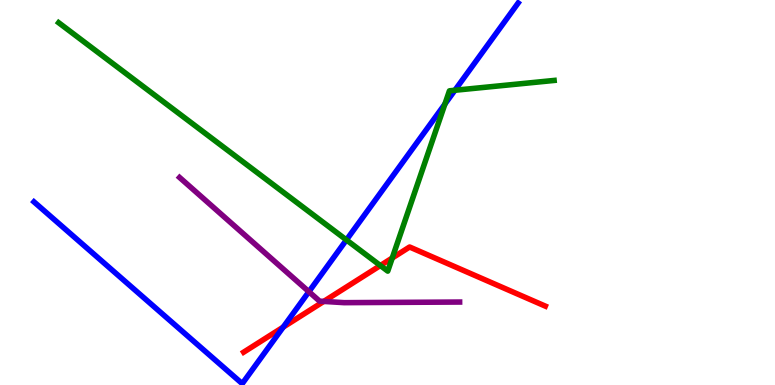[{'lines': ['blue', 'red'], 'intersections': [{'x': 3.65, 'y': 1.5}]}, {'lines': ['green', 'red'], 'intersections': [{'x': 4.91, 'y': 3.1}, {'x': 5.06, 'y': 3.3}]}, {'lines': ['purple', 'red'], 'intersections': [{'x': 4.18, 'y': 2.17}]}, {'lines': ['blue', 'green'], 'intersections': [{'x': 4.47, 'y': 3.77}, {'x': 5.74, 'y': 7.3}, {'x': 5.87, 'y': 7.66}]}, {'lines': ['blue', 'purple'], 'intersections': [{'x': 3.99, 'y': 2.42}]}, {'lines': ['green', 'purple'], 'intersections': []}]